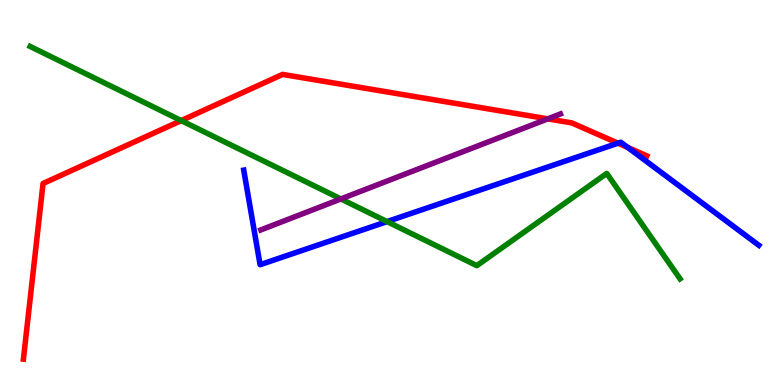[{'lines': ['blue', 'red'], 'intersections': [{'x': 7.97, 'y': 6.28}, {'x': 8.1, 'y': 6.17}]}, {'lines': ['green', 'red'], 'intersections': [{'x': 2.34, 'y': 6.87}]}, {'lines': ['purple', 'red'], 'intersections': [{'x': 7.07, 'y': 6.91}]}, {'lines': ['blue', 'green'], 'intersections': [{'x': 4.99, 'y': 4.24}]}, {'lines': ['blue', 'purple'], 'intersections': []}, {'lines': ['green', 'purple'], 'intersections': [{'x': 4.4, 'y': 4.83}]}]